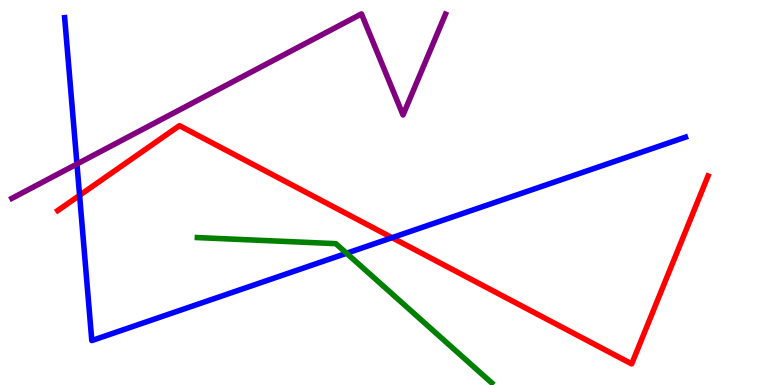[{'lines': ['blue', 'red'], 'intersections': [{'x': 1.03, 'y': 4.93}, {'x': 5.06, 'y': 3.83}]}, {'lines': ['green', 'red'], 'intersections': []}, {'lines': ['purple', 'red'], 'intersections': []}, {'lines': ['blue', 'green'], 'intersections': [{'x': 4.47, 'y': 3.42}]}, {'lines': ['blue', 'purple'], 'intersections': [{'x': 0.993, 'y': 5.74}]}, {'lines': ['green', 'purple'], 'intersections': []}]